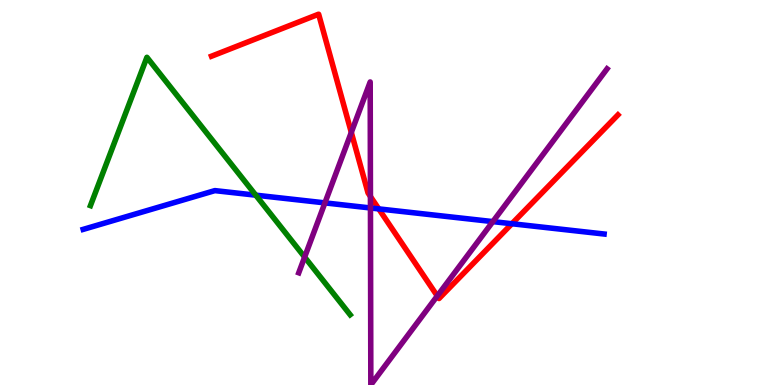[{'lines': ['blue', 'red'], 'intersections': [{'x': 4.89, 'y': 4.57}, {'x': 6.6, 'y': 4.19}]}, {'lines': ['green', 'red'], 'intersections': []}, {'lines': ['purple', 'red'], 'intersections': [{'x': 4.53, 'y': 6.56}, {'x': 4.78, 'y': 4.9}, {'x': 5.64, 'y': 2.31}]}, {'lines': ['blue', 'green'], 'intersections': [{'x': 3.3, 'y': 4.93}]}, {'lines': ['blue', 'purple'], 'intersections': [{'x': 4.19, 'y': 4.73}, {'x': 4.78, 'y': 4.6}, {'x': 6.36, 'y': 4.24}]}, {'lines': ['green', 'purple'], 'intersections': [{'x': 3.93, 'y': 3.32}]}]